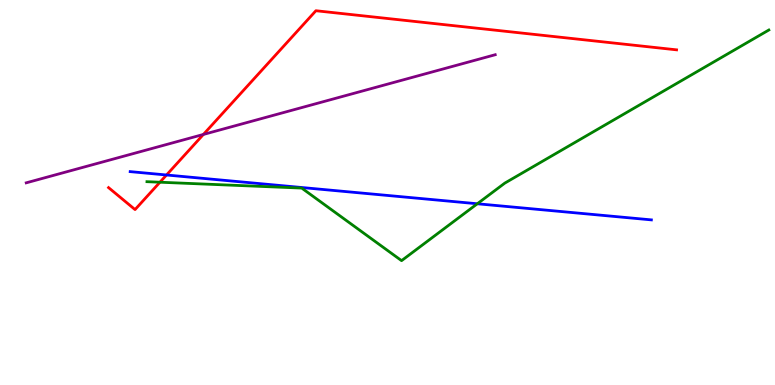[{'lines': ['blue', 'red'], 'intersections': [{'x': 2.15, 'y': 5.45}]}, {'lines': ['green', 'red'], 'intersections': [{'x': 2.06, 'y': 5.27}]}, {'lines': ['purple', 'red'], 'intersections': [{'x': 2.62, 'y': 6.51}]}, {'lines': ['blue', 'green'], 'intersections': [{'x': 6.16, 'y': 4.71}]}, {'lines': ['blue', 'purple'], 'intersections': []}, {'lines': ['green', 'purple'], 'intersections': []}]